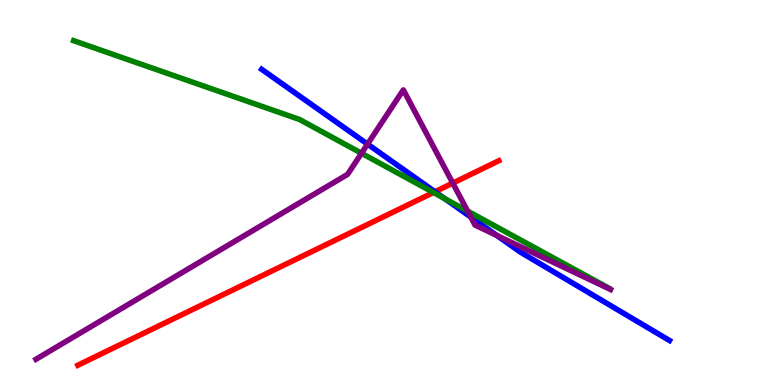[{'lines': ['blue', 'red'], 'intersections': [{'x': 5.61, 'y': 5.02}]}, {'lines': ['green', 'red'], 'intersections': [{'x': 5.59, 'y': 5.0}]}, {'lines': ['purple', 'red'], 'intersections': [{'x': 5.84, 'y': 5.24}]}, {'lines': ['blue', 'green'], 'intersections': [{'x': 5.74, 'y': 4.84}]}, {'lines': ['blue', 'purple'], 'intersections': [{'x': 4.74, 'y': 6.26}, {'x': 6.07, 'y': 4.36}, {'x': 6.41, 'y': 3.88}]}, {'lines': ['green', 'purple'], 'intersections': [{'x': 4.66, 'y': 6.02}, {'x': 6.03, 'y': 4.52}]}]